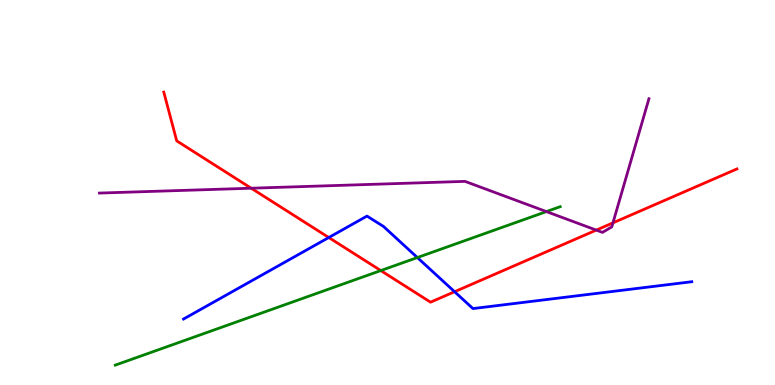[{'lines': ['blue', 'red'], 'intersections': [{'x': 4.24, 'y': 3.83}, {'x': 5.87, 'y': 2.42}]}, {'lines': ['green', 'red'], 'intersections': [{'x': 4.91, 'y': 2.97}]}, {'lines': ['purple', 'red'], 'intersections': [{'x': 3.24, 'y': 5.11}, {'x': 7.69, 'y': 4.02}, {'x': 7.91, 'y': 4.21}]}, {'lines': ['blue', 'green'], 'intersections': [{'x': 5.39, 'y': 3.31}]}, {'lines': ['blue', 'purple'], 'intersections': []}, {'lines': ['green', 'purple'], 'intersections': [{'x': 7.05, 'y': 4.5}]}]